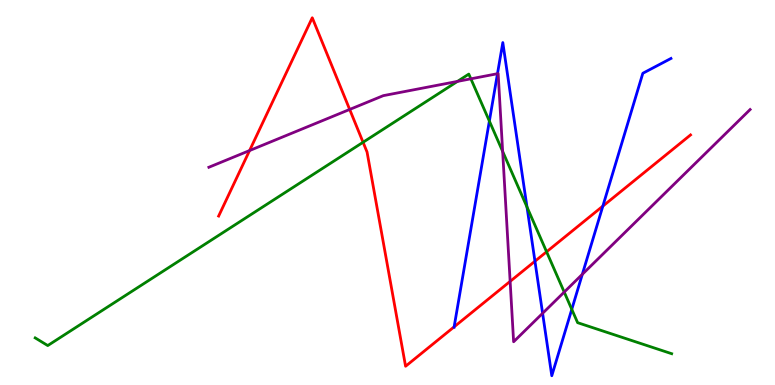[{'lines': ['blue', 'red'], 'intersections': [{'x': 5.86, 'y': 1.51}, {'x': 6.9, 'y': 3.21}, {'x': 7.78, 'y': 4.65}]}, {'lines': ['green', 'red'], 'intersections': [{'x': 4.68, 'y': 6.3}, {'x': 7.05, 'y': 3.46}]}, {'lines': ['purple', 'red'], 'intersections': [{'x': 3.22, 'y': 6.09}, {'x': 4.51, 'y': 7.16}, {'x': 6.58, 'y': 2.69}]}, {'lines': ['blue', 'green'], 'intersections': [{'x': 6.31, 'y': 6.86}, {'x': 6.8, 'y': 4.62}, {'x': 7.38, 'y': 1.97}]}, {'lines': ['blue', 'purple'], 'intersections': [{'x': 6.42, 'y': 8.09}, {'x': 7.0, 'y': 1.86}, {'x': 7.51, 'y': 2.88}]}, {'lines': ['green', 'purple'], 'intersections': [{'x': 5.9, 'y': 7.89}, {'x': 6.08, 'y': 7.95}, {'x': 6.49, 'y': 6.07}, {'x': 7.28, 'y': 2.41}]}]